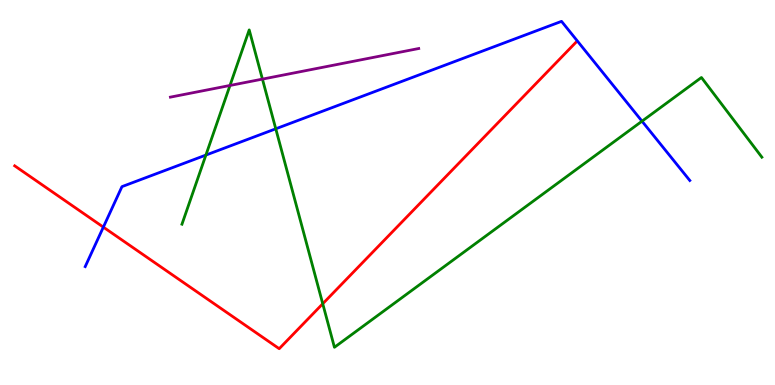[{'lines': ['blue', 'red'], 'intersections': [{'x': 1.33, 'y': 4.1}]}, {'lines': ['green', 'red'], 'intersections': [{'x': 4.16, 'y': 2.11}]}, {'lines': ['purple', 'red'], 'intersections': []}, {'lines': ['blue', 'green'], 'intersections': [{'x': 2.66, 'y': 5.97}, {'x': 3.56, 'y': 6.65}, {'x': 8.28, 'y': 6.85}]}, {'lines': ['blue', 'purple'], 'intersections': []}, {'lines': ['green', 'purple'], 'intersections': [{'x': 2.97, 'y': 7.78}, {'x': 3.39, 'y': 7.95}]}]